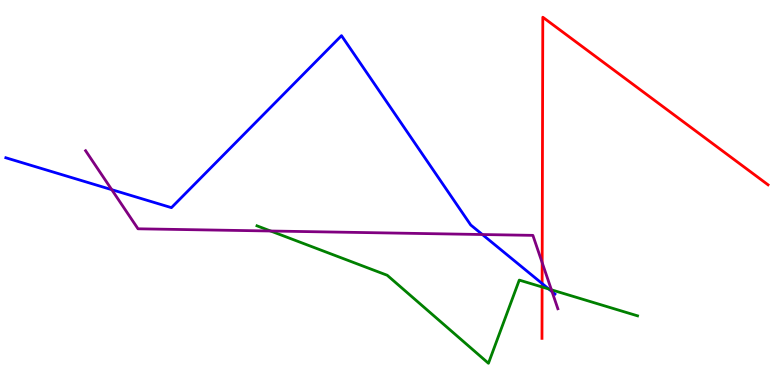[{'lines': ['blue', 'red'], 'intersections': [{'x': 7.0, 'y': 2.64}]}, {'lines': ['green', 'red'], 'intersections': [{'x': 6.99, 'y': 2.55}]}, {'lines': ['purple', 'red'], 'intersections': [{'x': 7.0, 'y': 3.18}]}, {'lines': ['blue', 'green'], 'intersections': [{'x': 7.08, 'y': 2.49}]}, {'lines': ['blue', 'purple'], 'intersections': [{'x': 1.44, 'y': 5.07}, {'x': 6.22, 'y': 3.91}, {'x': 7.12, 'y': 2.42}]}, {'lines': ['green', 'purple'], 'intersections': [{'x': 3.49, 'y': 4.0}, {'x': 7.11, 'y': 2.47}]}]